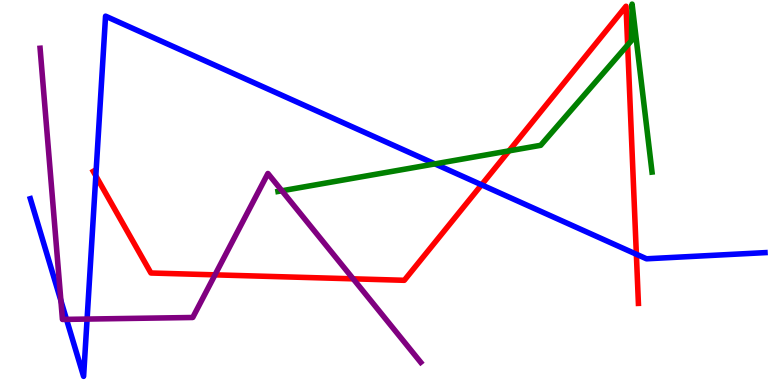[{'lines': ['blue', 'red'], 'intersections': [{'x': 1.24, 'y': 5.43}, {'x': 6.21, 'y': 5.2}, {'x': 8.21, 'y': 3.4}]}, {'lines': ['green', 'red'], 'intersections': [{'x': 6.57, 'y': 6.08}, {'x': 8.1, 'y': 8.83}]}, {'lines': ['purple', 'red'], 'intersections': [{'x': 2.77, 'y': 2.86}, {'x': 4.56, 'y': 2.76}]}, {'lines': ['blue', 'green'], 'intersections': [{'x': 5.61, 'y': 5.74}]}, {'lines': ['blue', 'purple'], 'intersections': [{'x': 0.786, 'y': 2.19}, {'x': 0.858, 'y': 1.7}, {'x': 1.12, 'y': 1.71}]}, {'lines': ['green', 'purple'], 'intersections': [{'x': 3.64, 'y': 5.04}]}]